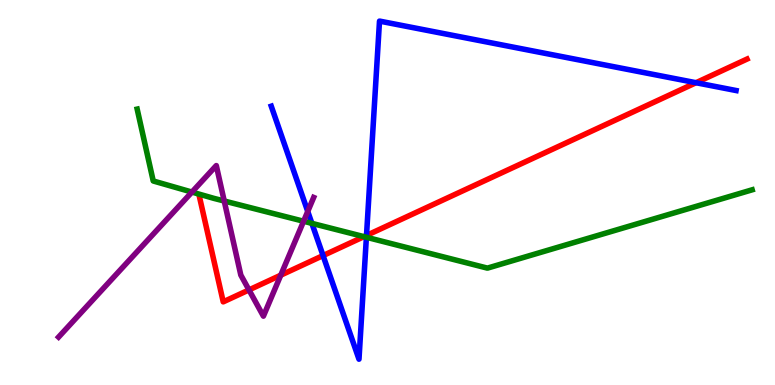[{'lines': ['blue', 'red'], 'intersections': [{'x': 4.17, 'y': 3.36}, {'x': 4.73, 'y': 3.88}, {'x': 8.98, 'y': 7.85}]}, {'lines': ['green', 'red'], 'intersections': [{'x': 4.7, 'y': 3.85}]}, {'lines': ['purple', 'red'], 'intersections': [{'x': 3.21, 'y': 2.47}, {'x': 3.62, 'y': 2.85}]}, {'lines': ['blue', 'green'], 'intersections': [{'x': 4.02, 'y': 4.2}, {'x': 4.73, 'y': 3.84}]}, {'lines': ['blue', 'purple'], 'intersections': [{'x': 3.97, 'y': 4.51}]}, {'lines': ['green', 'purple'], 'intersections': [{'x': 2.48, 'y': 5.01}, {'x': 2.89, 'y': 4.78}, {'x': 3.92, 'y': 4.25}]}]